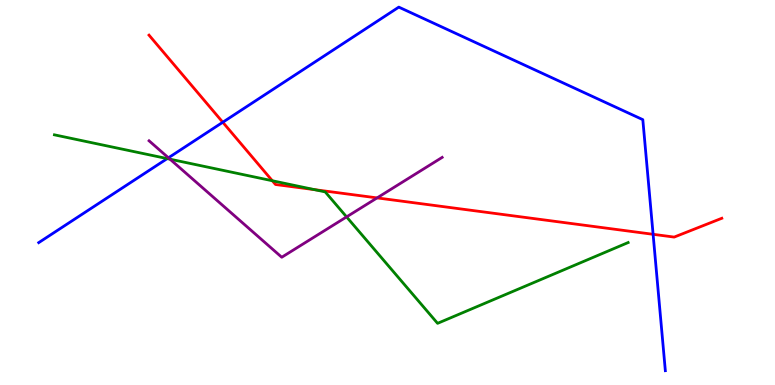[{'lines': ['blue', 'red'], 'intersections': [{'x': 2.87, 'y': 6.82}, {'x': 8.43, 'y': 3.91}]}, {'lines': ['green', 'red'], 'intersections': [{'x': 3.51, 'y': 5.31}, {'x': 4.06, 'y': 5.07}]}, {'lines': ['purple', 'red'], 'intersections': [{'x': 4.87, 'y': 4.86}]}, {'lines': ['blue', 'green'], 'intersections': [{'x': 2.16, 'y': 5.88}]}, {'lines': ['blue', 'purple'], 'intersections': [{'x': 2.17, 'y': 5.9}]}, {'lines': ['green', 'purple'], 'intersections': [{'x': 2.19, 'y': 5.87}, {'x': 4.47, 'y': 4.37}]}]